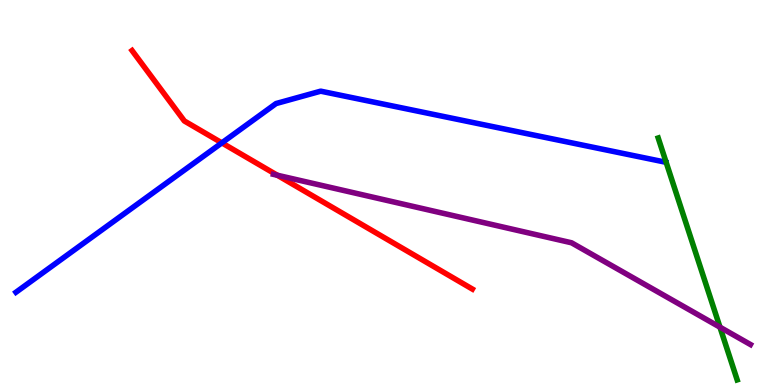[{'lines': ['blue', 'red'], 'intersections': [{'x': 2.86, 'y': 6.29}]}, {'lines': ['green', 'red'], 'intersections': []}, {'lines': ['purple', 'red'], 'intersections': [{'x': 3.58, 'y': 5.45}]}, {'lines': ['blue', 'green'], 'intersections': []}, {'lines': ['blue', 'purple'], 'intersections': []}, {'lines': ['green', 'purple'], 'intersections': [{'x': 9.29, 'y': 1.5}]}]